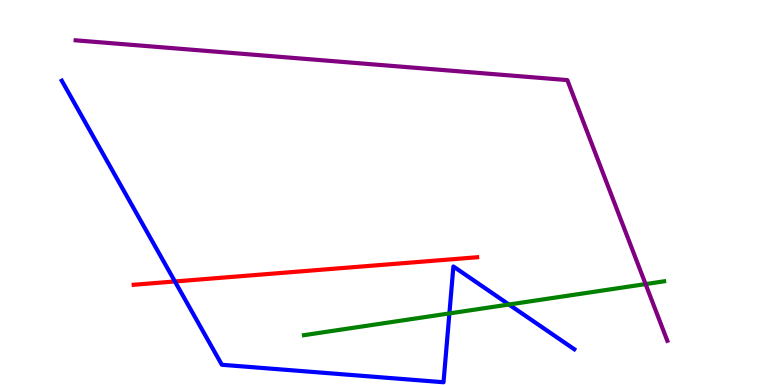[{'lines': ['blue', 'red'], 'intersections': [{'x': 2.26, 'y': 2.69}]}, {'lines': ['green', 'red'], 'intersections': []}, {'lines': ['purple', 'red'], 'intersections': []}, {'lines': ['blue', 'green'], 'intersections': [{'x': 5.8, 'y': 1.86}, {'x': 6.57, 'y': 2.09}]}, {'lines': ['blue', 'purple'], 'intersections': []}, {'lines': ['green', 'purple'], 'intersections': [{'x': 8.33, 'y': 2.62}]}]